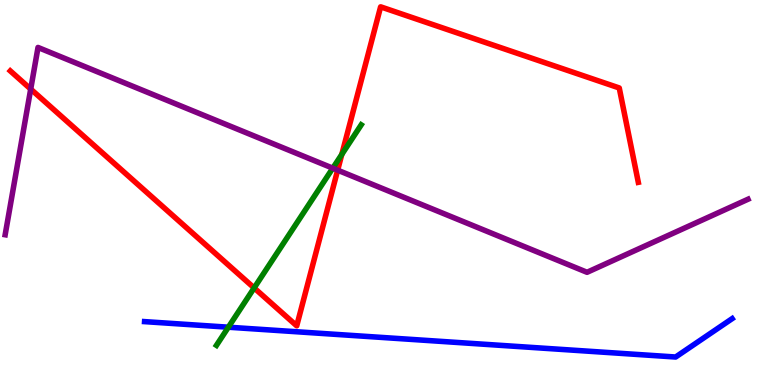[{'lines': ['blue', 'red'], 'intersections': []}, {'lines': ['green', 'red'], 'intersections': [{'x': 3.28, 'y': 2.52}, {'x': 4.41, 'y': 5.99}]}, {'lines': ['purple', 'red'], 'intersections': [{'x': 0.396, 'y': 7.69}, {'x': 4.36, 'y': 5.58}]}, {'lines': ['blue', 'green'], 'intersections': [{'x': 2.95, 'y': 1.5}]}, {'lines': ['blue', 'purple'], 'intersections': []}, {'lines': ['green', 'purple'], 'intersections': [{'x': 4.29, 'y': 5.63}]}]